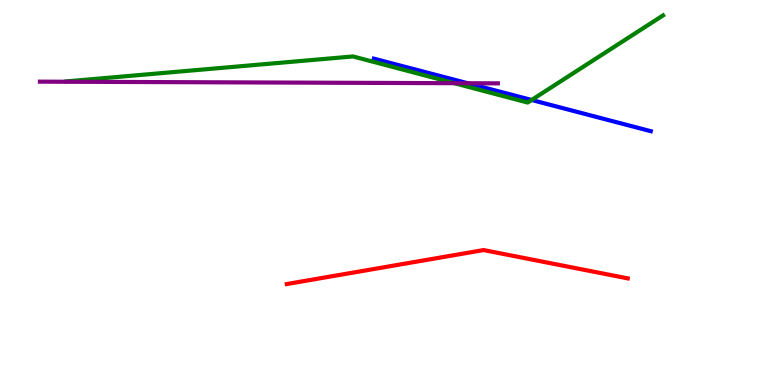[{'lines': ['blue', 'red'], 'intersections': []}, {'lines': ['green', 'red'], 'intersections': []}, {'lines': ['purple', 'red'], 'intersections': []}, {'lines': ['blue', 'green'], 'intersections': [{'x': 6.86, 'y': 7.4}]}, {'lines': ['blue', 'purple'], 'intersections': [{'x': 6.04, 'y': 7.84}]}, {'lines': ['green', 'purple'], 'intersections': [{'x': 5.86, 'y': 7.84}]}]